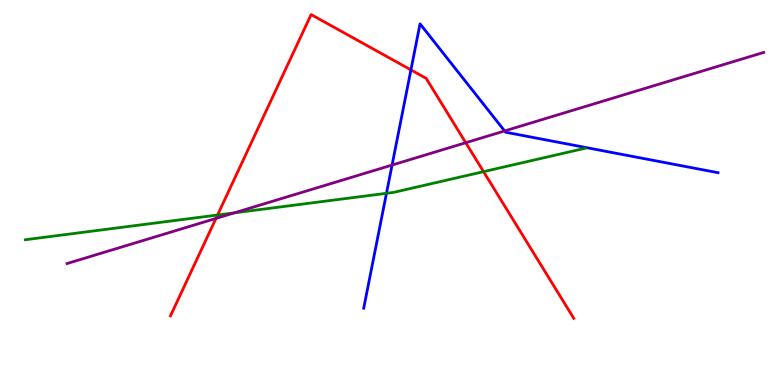[{'lines': ['blue', 'red'], 'intersections': [{'x': 5.3, 'y': 8.18}]}, {'lines': ['green', 'red'], 'intersections': [{'x': 2.81, 'y': 4.42}, {'x': 6.24, 'y': 5.54}]}, {'lines': ['purple', 'red'], 'intersections': [{'x': 2.79, 'y': 4.33}, {'x': 6.01, 'y': 6.29}]}, {'lines': ['blue', 'green'], 'intersections': [{'x': 4.99, 'y': 4.98}]}, {'lines': ['blue', 'purple'], 'intersections': [{'x': 5.06, 'y': 5.71}, {'x': 6.51, 'y': 6.6}]}, {'lines': ['green', 'purple'], 'intersections': [{'x': 3.02, 'y': 4.47}]}]